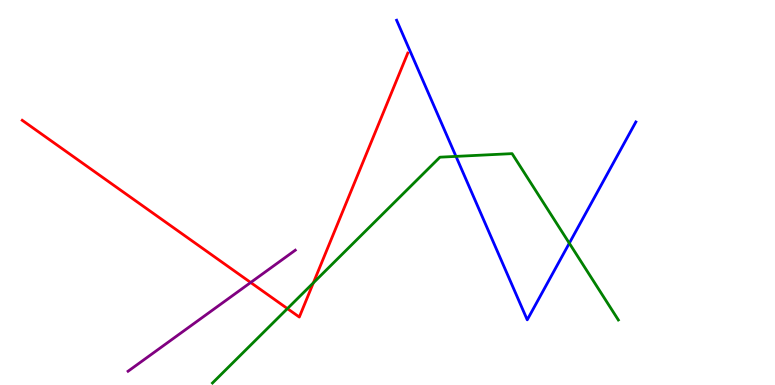[{'lines': ['blue', 'red'], 'intersections': []}, {'lines': ['green', 'red'], 'intersections': [{'x': 3.71, 'y': 1.98}, {'x': 4.04, 'y': 2.65}]}, {'lines': ['purple', 'red'], 'intersections': [{'x': 3.23, 'y': 2.66}]}, {'lines': ['blue', 'green'], 'intersections': [{'x': 5.88, 'y': 5.94}, {'x': 7.35, 'y': 3.68}]}, {'lines': ['blue', 'purple'], 'intersections': []}, {'lines': ['green', 'purple'], 'intersections': []}]